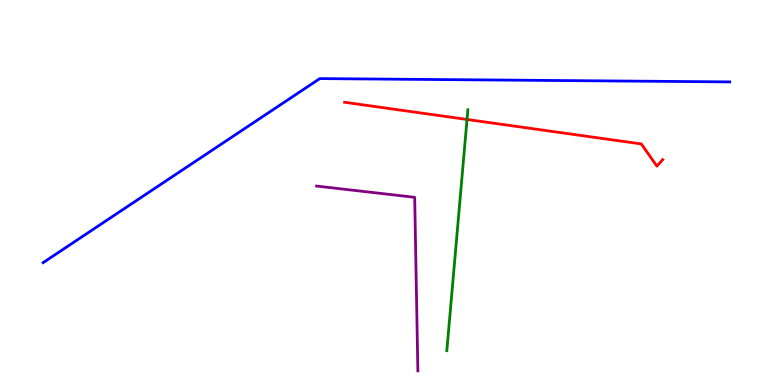[{'lines': ['blue', 'red'], 'intersections': []}, {'lines': ['green', 'red'], 'intersections': [{'x': 6.03, 'y': 6.9}]}, {'lines': ['purple', 'red'], 'intersections': []}, {'lines': ['blue', 'green'], 'intersections': []}, {'lines': ['blue', 'purple'], 'intersections': []}, {'lines': ['green', 'purple'], 'intersections': []}]